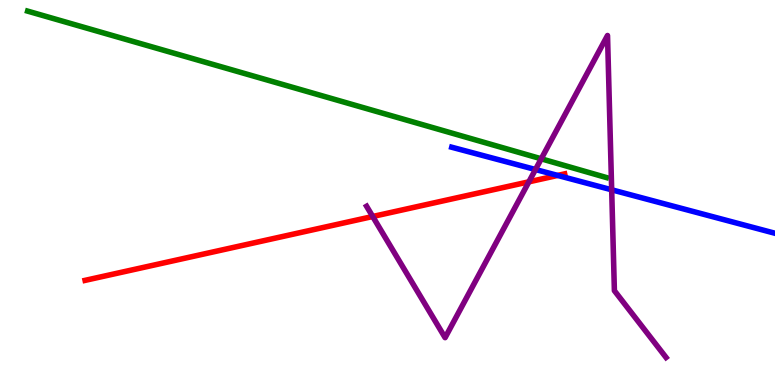[{'lines': ['blue', 'red'], 'intersections': [{'x': 7.2, 'y': 5.44}]}, {'lines': ['green', 'red'], 'intersections': []}, {'lines': ['purple', 'red'], 'intersections': [{'x': 4.81, 'y': 4.38}, {'x': 6.82, 'y': 5.28}]}, {'lines': ['blue', 'green'], 'intersections': []}, {'lines': ['blue', 'purple'], 'intersections': [{'x': 6.91, 'y': 5.6}, {'x': 7.89, 'y': 5.07}]}, {'lines': ['green', 'purple'], 'intersections': [{'x': 6.98, 'y': 5.88}]}]